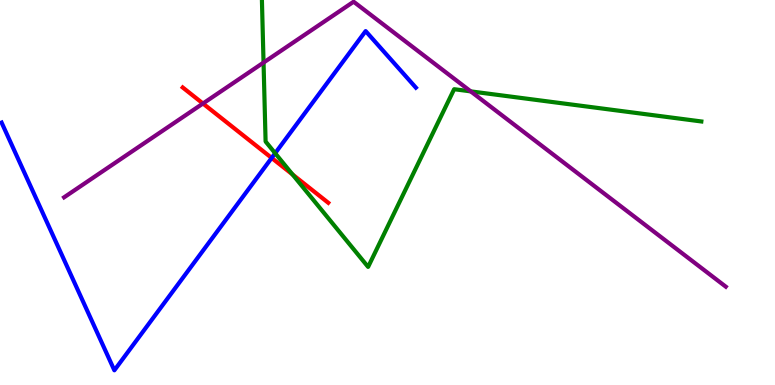[{'lines': ['blue', 'red'], 'intersections': [{'x': 3.51, 'y': 5.9}]}, {'lines': ['green', 'red'], 'intersections': [{'x': 3.77, 'y': 5.47}]}, {'lines': ['purple', 'red'], 'intersections': [{'x': 2.62, 'y': 7.31}]}, {'lines': ['blue', 'green'], 'intersections': [{'x': 3.55, 'y': 6.02}]}, {'lines': ['blue', 'purple'], 'intersections': []}, {'lines': ['green', 'purple'], 'intersections': [{'x': 3.4, 'y': 8.37}, {'x': 6.07, 'y': 7.63}]}]